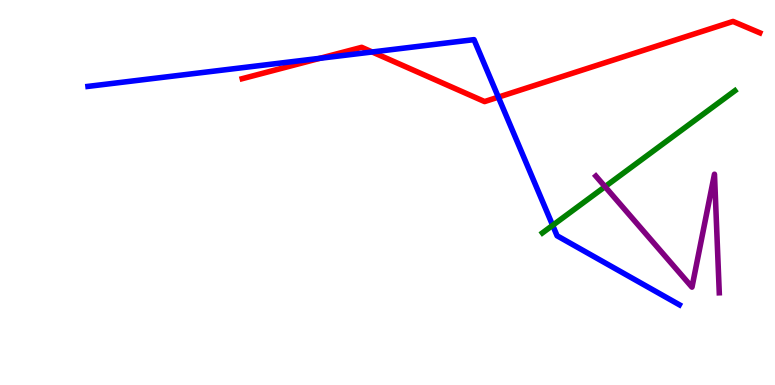[{'lines': ['blue', 'red'], 'intersections': [{'x': 4.13, 'y': 8.49}, {'x': 4.8, 'y': 8.65}, {'x': 6.43, 'y': 7.48}]}, {'lines': ['green', 'red'], 'intersections': []}, {'lines': ['purple', 'red'], 'intersections': []}, {'lines': ['blue', 'green'], 'intersections': [{'x': 7.13, 'y': 4.15}]}, {'lines': ['blue', 'purple'], 'intersections': []}, {'lines': ['green', 'purple'], 'intersections': [{'x': 7.81, 'y': 5.15}]}]